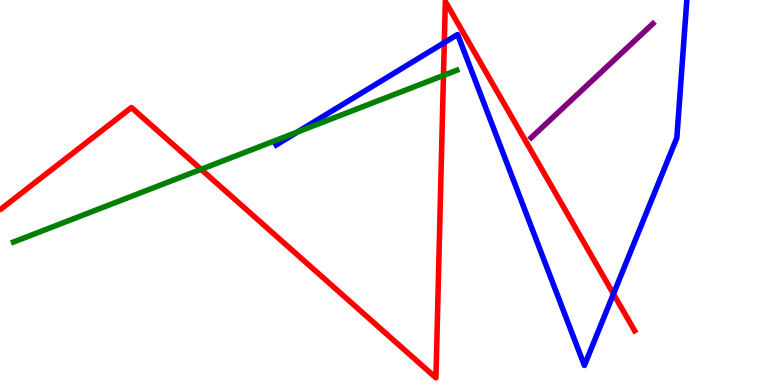[{'lines': ['blue', 'red'], 'intersections': [{'x': 5.73, 'y': 8.89}, {'x': 7.92, 'y': 2.37}]}, {'lines': ['green', 'red'], 'intersections': [{'x': 2.59, 'y': 5.6}, {'x': 5.72, 'y': 8.04}]}, {'lines': ['purple', 'red'], 'intersections': []}, {'lines': ['blue', 'green'], 'intersections': [{'x': 3.84, 'y': 6.57}]}, {'lines': ['blue', 'purple'], 'intersections': []}, {'lines': ['green', 'purple'], 'intersections': []}]